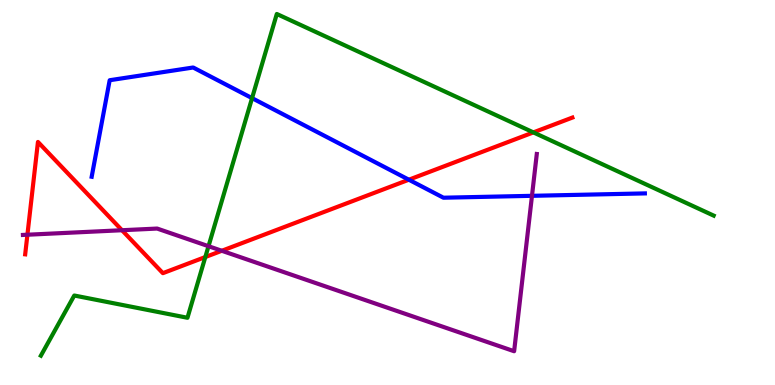[{'lines': ['blue', 'red'], 'intersections': [{'x': 5.28, 'y': 5.33}]}, {'lines': ['green', 'red'], 'intersections': [{'x': 2.65, 'y': 3.32}, {'x': 6.88, 'y': 6.56}]}, {'lines': ['purple', 'red'], 'intersections': [{'x': 0.354, 'y': 3.9}, {'x': 1.57, 'y': 4.02}, {'x': 2.86, 'y': 3.49}]}, {'lines': ['blue', 'green'], 'intersections': [{'x': 3.25, 'y': 7.45}]}, {'lines': ['blue', 'purple'], 'intersections': [{'x': 6.86, 'y': 4.91}]}, {'lines': ['green', 'purple'], 'intersections': [{'x': 2.69, 'y': 3.6}]}]